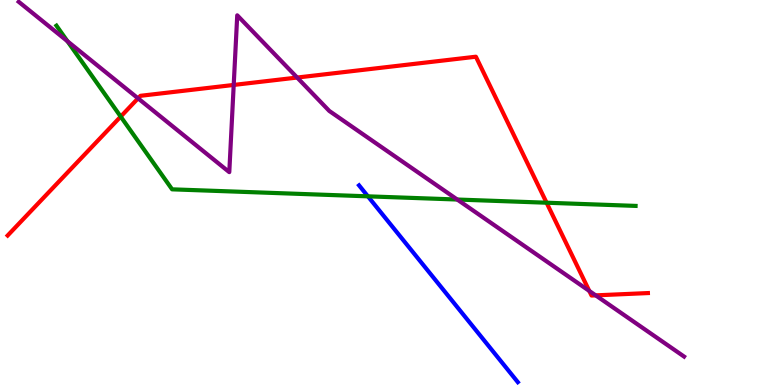[{'lines': ['blue', 'red'], 'intersections': []}, {'lines': ['green', 'red'], 'intersections': [{'x': 1.56, 'y': 6.97}, {'x': 7.05, 'y': 4.73}]}, {'lines': ['purple', 'red'], 'intersections': [{'x': 1.78, 'y': 7.45}, {'x': 3.02, 'y': 7.79}, {'x': 3.83, 'y': 7.99}, {'x': 7.6, 'y': 2.44}, {'x': 7.69, 'y': 2.33}]}, {'lines': ['blue', 'green'], 'intersections': [{'x': 4.75, 'y': 4.9}]}, {'lines': ['blue', 'purple'], 'intersections': []}, {'lines': ['green', 'purple'], 'intersections': [{'x': 0.87, 'y': 8.93}, {'x': 5.9, 'y': 4.82}]}]